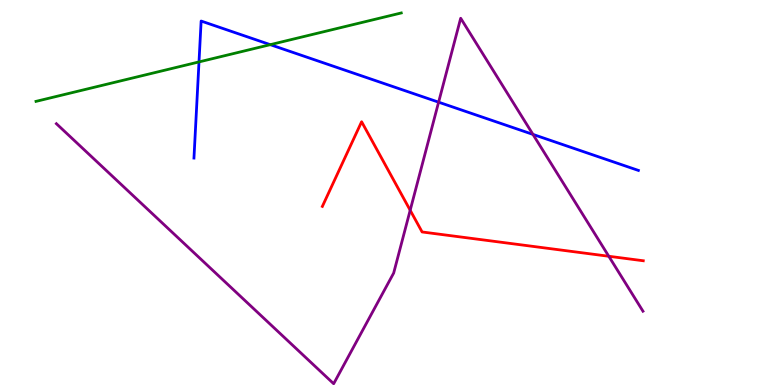[{'lines': ['blue', 'red'], 'intersections': []}, {'lines': ['green', 'red'], 'intersections': []}, {'lines': ['purple', 'red'], 'intersections': [{'x': 5.29, 'y': 4.54}, {'x': 7.86, 'y': 3.34}]}, {'lines': ['blue', 'green'], 'intersections': [{'x': 2.57, 'y': 8.39}, {'x': 3.49, 'y': 8.84}]}, {'lines': ['blue', 'purple'], 'intersections': [{'x': 5.66, 'y': 7.35}, {'x': 6.88, 'y': 6.51}]}, {'lines': ['green', 'purple'], 'intersections': []}]